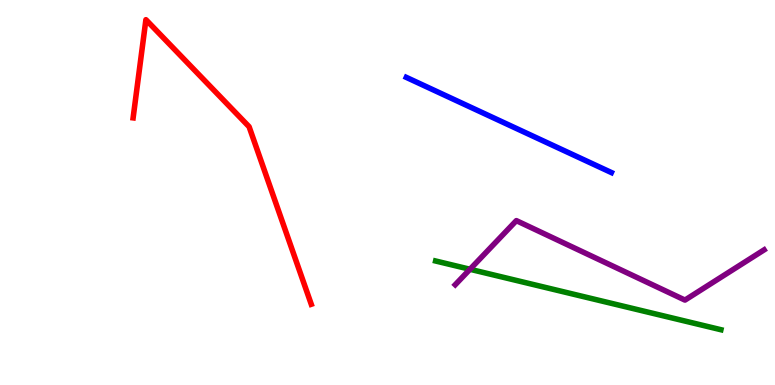[{'lines': ['blue', 'red'], 'intersections': []}, {'lines': ['green', 'red'], 'intersections': []}, {'lines': ['purple', 'red'], 'intersections': []}, {'lines': ['blue', 'green'], 'intersections': []}, {'lines': ['blue', 'purple'], 'intersections': []}, {'lines': ['green', 'purple'], 'intersections': [{'x': 6.06, 'y': 3.01}]}]